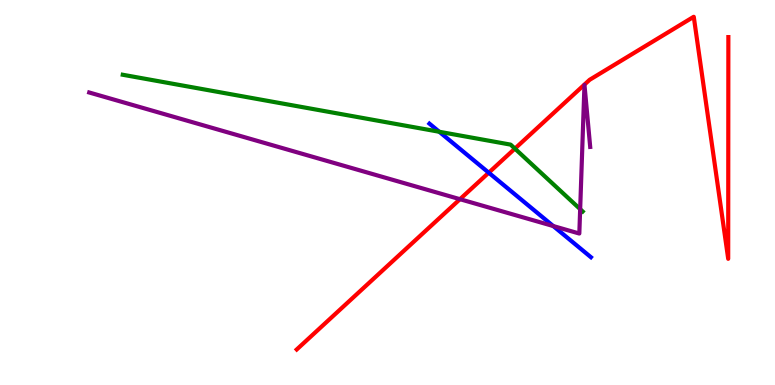[{'lines': ['blue', 'red'], 'intersections': [{'x': 6.31, 'y': 5.51}]}, {'lines': ['green', 'red'], 'intersections': [{'x': 6.64, 'y': 6.14}]}, {'lines': ['purple', 'red'], 'intersections': [{'x': 5.94, 'y': 4.83}]}, {'lines': ['blue', 'green'], 'intersections': [{'x': 5.67, 'y': 6.58}]}, {'lines': ['blue', 'purple'], 'intersections': [{'x': 7.14, 'y': 4.13}]}, {'lines': ['green', 'purple'], 'intersections': [{'x': 7.49, 'y': 4.57}]}]